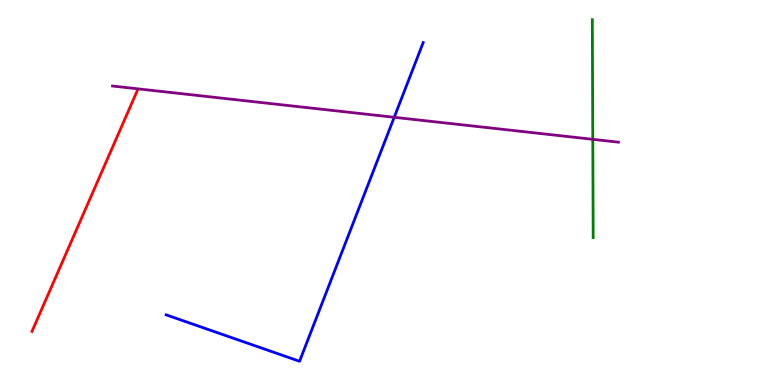[{'lines': ['blue', 'red'], 'intersections': []}, {'lines': ['green', 'red'], 'intersections': []}, {'lines': ['purple', 'red'], 'intersections': []}, {'lines': ['blue', 'green'], 'intersections': []}, {'lines': ['blue', 'purple'], 'intersections': [{'x': 5.09, 'y': 6.95}]}, {'lines': ['green', 'purple'], 'intersections': [{'x': 7.65, 'y': 6.38}]}]